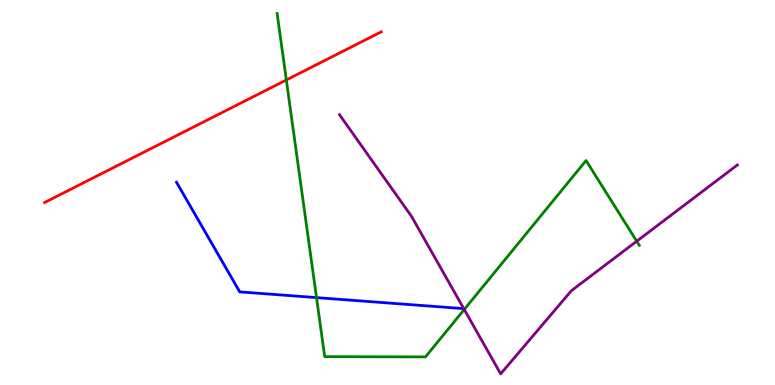[{'lines': ['blue', 'red'], 'intersections': []}, {'lines': ['green', 'red'], 'intersections': [{'x': 3.69, 'y': 7.92}]}, {'lines': ['purple', 'red'], 'intersections': []}, {'lines': ['blue', 'green'], 'intersections': [{'x': 4.08, 'y': 2.27}]}, {'lines': ['blue', 'purple'], 'intersections': [{'x': 5.98, 'y': 1.98}]}, {'lines': ['green', 'purple'], 'intersections': [{'x': 5.99, 'y': 1.96}, {'x': 8.22, 'y': 3.73}]}]